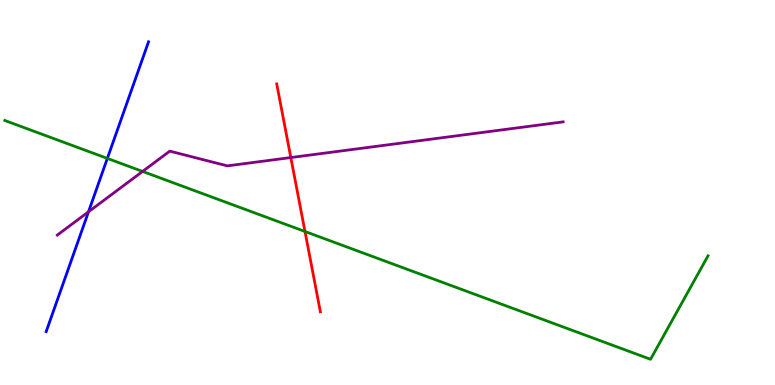[{'lines': ['blue', 'red'], 'intersections': []}, {'lines': ['green', 'red'], 'intersections': [{'x': 3.94, 'y': 3.99}]}, {'lines': ['purple', 'red'], 'intersections': [{'x': 3.75, 'y': 5.91}]}, {'lines': ['blue', 'green'], 'intersections': [{'x': 1.39, 'y': 5.89}]}, {'lines': ['blue', 'purple'], 'intersections': [{'x': 1.14, 'y': 4.5}]}, {'lines': ['green', 'purple'], 'intersections': [{'x': 1.84, 'y': 5.55}]}]